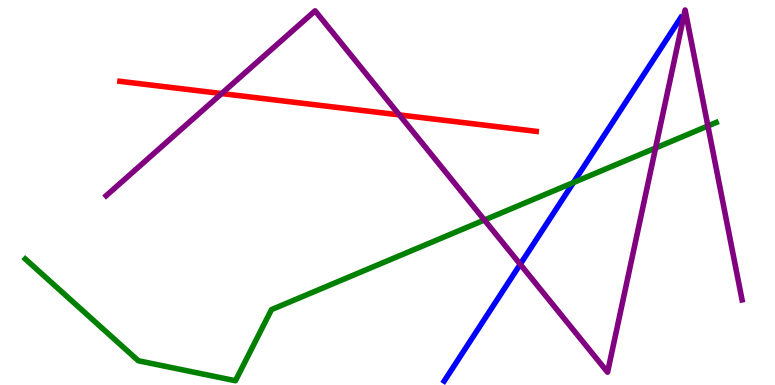[{'lines': ['blue', 'red'], 'intersections': []}, {'lines': ['green', 'red'], 'intersections': []}, {'lines': ['purple', 'red'], 'intersections': [{'x': 2.86, 'y': 7.57}, {'x': 5.15, 'y': 7.02}]}, {'lines': ['blue', 'green'], 'intersections': [{'x': 7.4, 'y': 5.26}]}, {'lines': ['blue', 'purple'], 'intersections': [{'x': 6.71, 'y': 3.14}]}, {'lines': ['green', 'purple'], 'intersections': [{'x': 6.25, 'y': 4.29}, {'x': 8.46, 'y': 6.16}, {'x': 9.13, 'y': 6.73}]}]